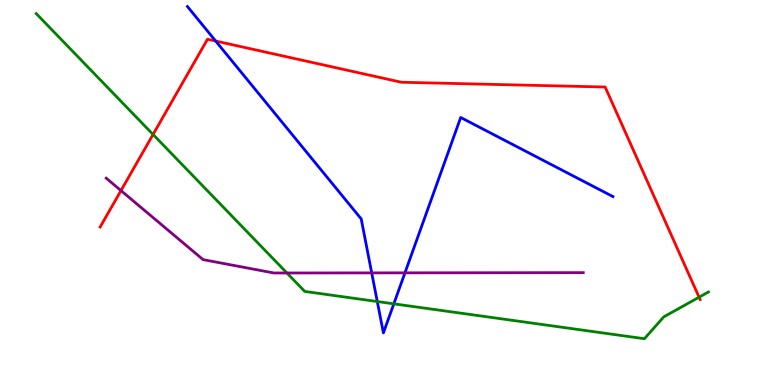[{'lines': ['blue', 'red'], 'intersections': [{'x': 2.78, 'y': 8.93}]}, {'lines': ['green', 'red'], 'intersections': [{'x': 1.97, 'y': 6.51}, {'x': 9.02, 'y': 2.28}]}, {'lines': ['purple', 'red'], 'intersections': [{'x': 1.56, 'y': 5.05}]}, {'lines': ['blue', 'green'], 'intersections': [{'x': 4.87, 'y': 2.17}, {'x': 5.08, 'y': 2.11}]}, {'lines': ['blue', 'purple'], 'intersections': [{'x': 4.8, 'y': 2.91}, {'x': 5.23, 'y': 2.91}]}, {'lines': ['green', 'purple'], 'intersections': [{'x': 3.7, 'y': 2.91}]}]